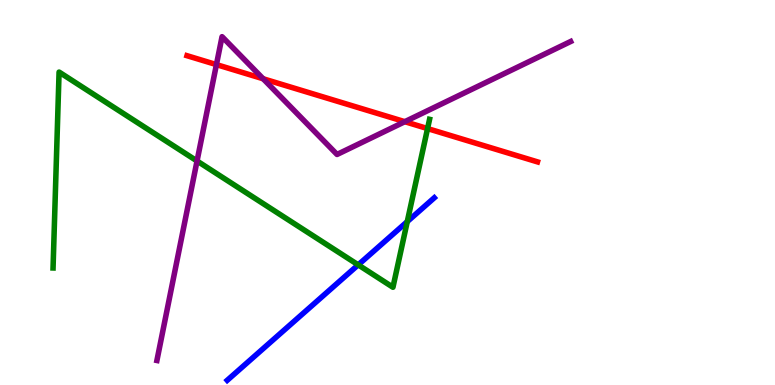[{'lines': ['blue', 'red'], 'intersections': []}, {'lines': ['green', 'red'], 'intersections': [{'x': 5.52, 'y': 6.66}]}, {'lines': ['purple', 'red'], 'intersections': [{'x': 2.79, 'y': 8.32}, {'x': 3.4, 'y': 7.95}, {'x': 5.22, 'y': 6.84}]}, {'lines': ['blue', 'green'], 'intersections': [{'x': 4.62, 'y': 3.12}, {'x': 5.26, 'y': 4.24}]}, {'lines': ['blue', 'purple'], 'intersections': []}, {'lines': ['green', 'purple'], 'intersections': [{'x': 2.54, 'y': 5.82}]}]